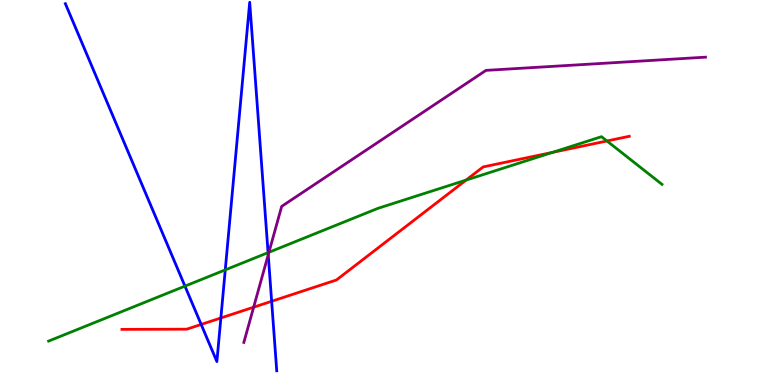[{'lines': ['blue', 'red'], 'intersections': [{'x': 2.6, 'y': 1.57}, {'x': 2.85, 'y': 1.74}, {'x': 3.51, 'y': 2.17}]}, {'lines': ['green', 'red'], 'intersections': [{'x': 6.01, 'y': 5.32}, {'x': 7.13, 'y': 6.04}, {'x': 7.83, 'y': 6.34}]}, {'lines': ['purple', 'red'], 'intersections': [{'x': 3.27, 'y': 2.02}]}, {'lines': ['blue', 'green'], 'intersections': [{'x': 2.39, 'y': 2.57}, {'x': 2.91, 'y': 2.99}, {'x': 3.46, 'y': 3.44}]}, {'lines': ['blue', 'purple'], 'intersections': [{'x': 3.46, 'y': 3.38}]}, {'lines': ['green', 'purple'], 'intersections': [{'x': 3.47, 'y': 3.45}]}]